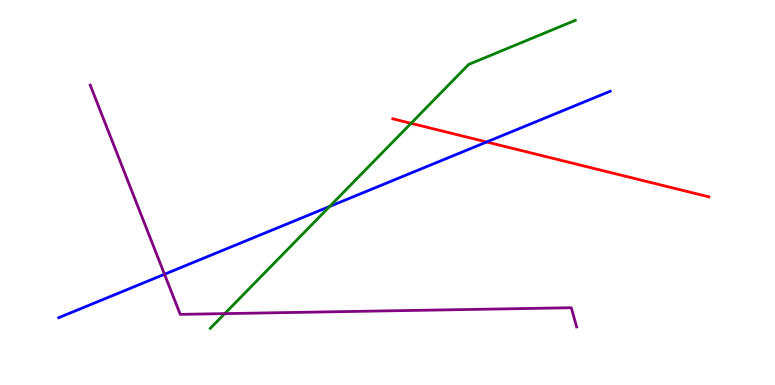[{'lines': ['blue', 'red'], 'intersections': [{'x': 6.28, 'y': 6.31}]}, {'lines': ['green', 'red'], 'intersections': [{'x': 5.3, 'y': 6.8}]}, {'lines': ['purple', 'red'], 'intersections': []}, {'lines': ['blue', 'green'], 'intersections': [{'x': 4.25, 'y': 4.64}]}, {'lines': ['blue', 'purple'], 'intersections': [{'x': 2.12, 'y': 2.88}]}, {'lines': ['green', 'purple'], 'intersections': [{'x': 2.9, 'y': 1.85}]}]